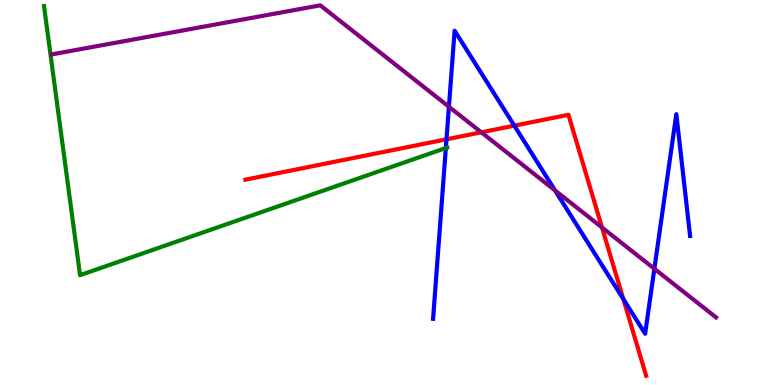[{'lines': ['blue', 'red'], 'intersections': [{'x': 5.76, 'y': 6.38}, {'x': 6.64, 'y': 6.74}, {'x': 8.04, 'y': 2.23}]}, {'lines': ['green', 'red'], 'intersections': []}, {'lines': ['purple', 'red'], 'intersections': [{'x': 6.21, 'y': 6.56}, {'x': 7.77, 'y': 4.09}]}, {'lines': ['blue', 'green'], 'intersections': [{'x': 5.75, 'y': 6.16}]}, {'lines': ['blue', 'purple'], 'intersections': [{'x': 5.79, 'y': 7.23}, {'x': 7.16, 'y': 5.05}, {'x': 8.44, 'y': 3.02}]}, {'lines': ['green', 'purple'], 'intersections': []}]